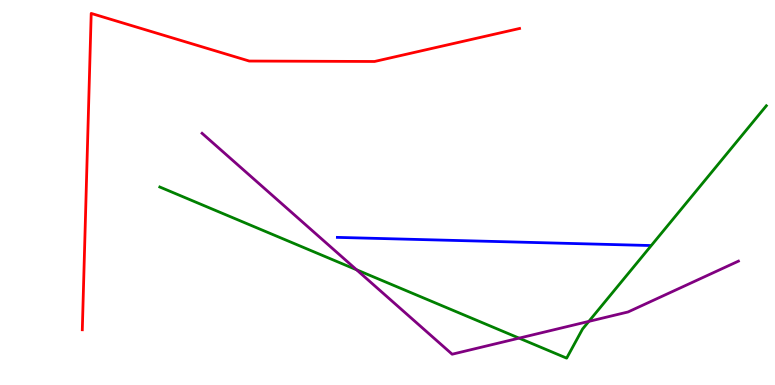[{'lines': ['blue', 'red'], 'intersections': []}, {'lines': ['green', 'red'], 'intersections': []}, {'lines': ['purple', 'red'], 'intersections': []}, {'lines': ['blue', 'green'], 'intersections': []}, {'lines': ['blue', 'purple'], 'intersections': []}, {'lines': ['green', 'purple'], 'intersections': [{'x': 4.6, 'y': 2.99}, {'x': 6.7, 'y': 1.22}, {'x': 7.6, 'y': 1.65}]}]